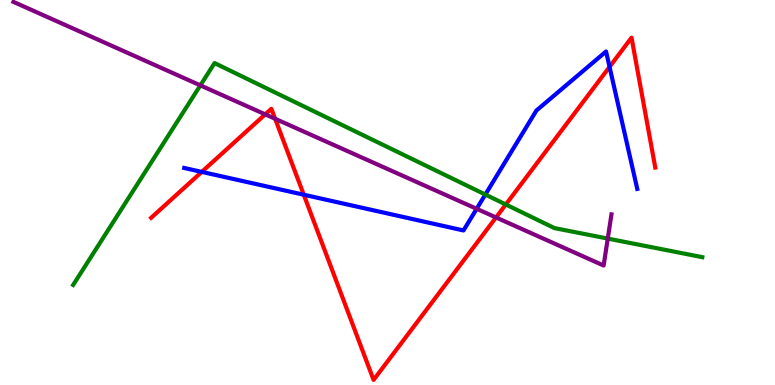[{'lines': ['blue', 'red'], 'intersections': [{'x': 2.6, 'y': 5.54}, {'x': 3.92, 'y': 4.94}, {'x': 7.87, 'y': 8.26}]}, {'lines': ['green', 'red'], 'intersections': [{'x': 6.53, 'y': 4.69}]}, {'lines': ['purple', 'red'], 'intersections': [{'x': 3.42, 'y': 7.03}, {'x': 3.55, 'y': 6.92}, {'x': 6.4, 'y': 4.35}]}, {'lines': ['blue', 'green'], 'intersections': [{'x': 6.26, 'y': 4.95}]}, {'lines': ['blue', 'purple'], 'intersections': [{'x': 6.15, 'y': 4.58}]}, {'lines': ['green', 'purple'], 'intersections': [{'x': 2.59, 'y': 7.78}, {'x': 7.84, 'y': 3.8}]}]